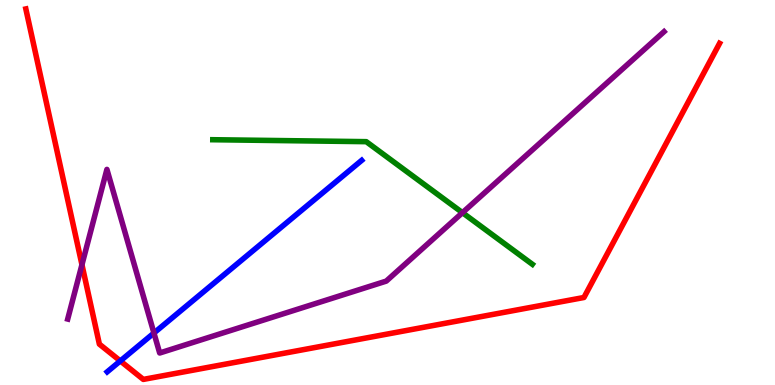[{'lines': ['blue', 'red'], 'intersections': [{'x': 1.55, 'y': 0.625}]}, {'lines': ['green', 'red'], 'intersections': []}, {'lines': ['purple', 'red'], 'intersections': [{'x': 1.06, 'y': 3.12}]}, {'lines': ['blue', 'green'], 'intersections': []}, {'lines': ['blue', 'purple'], 'intersections': [{'x': 1.99, 'y': 1.35}]}, {'lines': ['green', 'purple'], 'intersections': [{'x': 5.97, 'y': 4.48}]}]